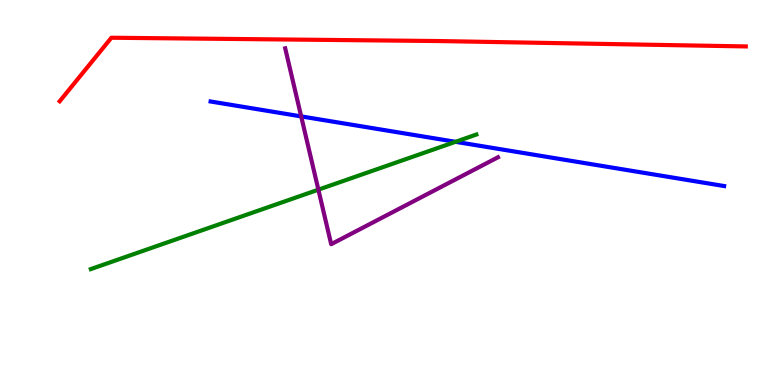[{'lines': ['blue', 'red'], 'intersections': []}, {'lines': ['green', 'red'], 'intersections': []}, {'lines': ['purple', 'red'], 'intersections': []}, {'lines': ['blue', 'green'], 'intersections': [{'x': 5.88, 'y': 6.32}]}, {'lines': ['blue', 'purple'], 'intersections': [{'x': 3.89, 'y': 6.98}]}, {'lines': ['green', 'purple'], 'intersections': [{'x': 4.11, 'y': 5.07}]}]